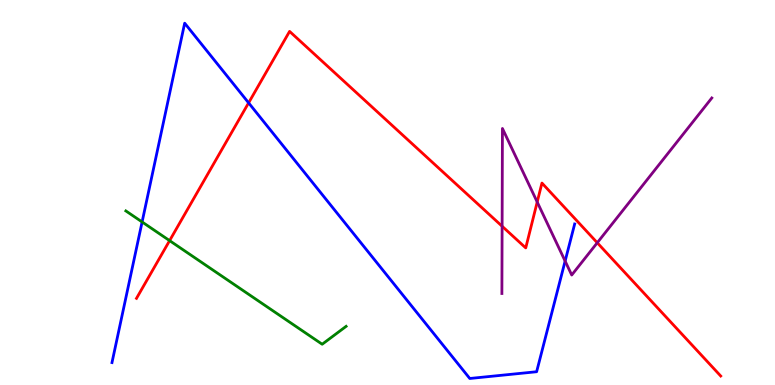[{'lines': ['blue', 'red'], 'intersections': [{'x': 3.21, 'y': 7.33}]}, {'lines': ['green', 'red'], 'intersections': [{'x': 2.19, 'y': 3.75}]}, {'lines': ['purple', 'red'], 'intersections': [{'x': 6.48, 'y': 4.12}, {'x': 6.93, 'y': 4.75}, {'x': 7.71, 'y': 3.69}]}, {'lines': ['blue', 'green'], 'intersections': [{'x': 1.83, 'y': 4.23}]}, {'lines': ['blue', 'purple'], 'intersections': [{'x': 7.29, 'y': 3.22}]}, {'lines': ['green', 'purple'], 'intersections': []}]